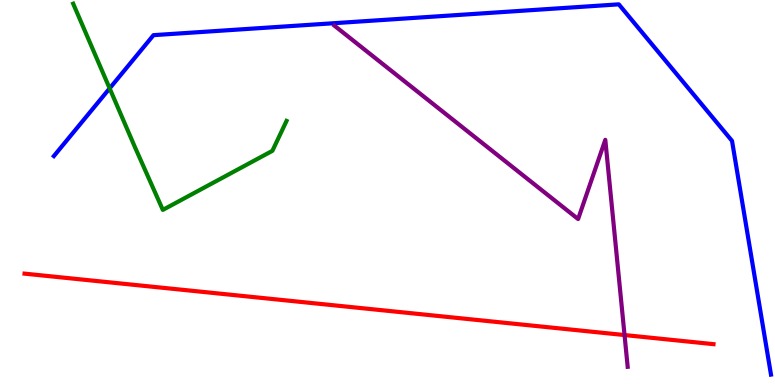[{'lines': ['blue', 'red'], 'intersections': []}, {'lines': ['green', 'red'], 'intersections': []}, {'lines': ['purple', 'red'], 'intersections': [{'x': 8.06, 'y': 1.3}]}, {'lines': ['blue', 'green'], 'intersections': [{'x': 1.41, 'y': 7.7}]}, {'lines': ['blue', 'purple'], 'intersections': []}, {'lines': ['green', 'purple'], 'intersections': []}]